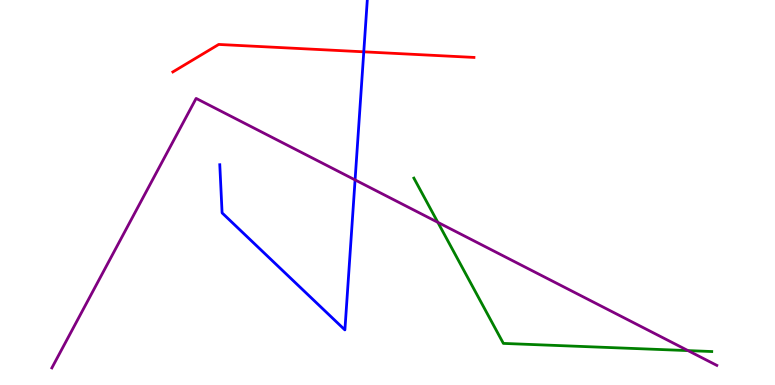[{'lines': ['blue', 'red'], 'intersections': [{'x': 4.69, 'y': 8.65}]}, {'lines': ['green', 'red'], 'intersections': []}, {'lines': ['purple', 'red'], 'intersections': []}, {'lines': ['blue', 'green'], 'intersections': []}, {'lines': ['blue', 'purple'], 'intersections': [{'x': 4.58, 'y': 5.33}]}, {'lines': ['green', 'purple'], 'intersections': [{'x': 5.65, 'y': 4.23}, {'x': 8.88, 'y': 0.893}]}]